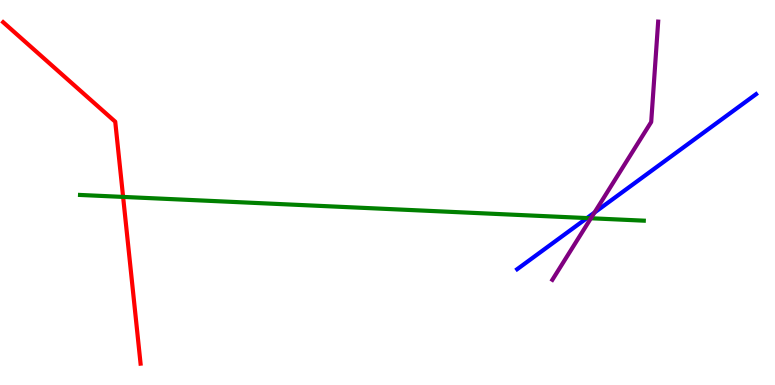[{'lines': ['blue', 'red'], 'intersections': []}, {'lines': ['green', 'red'], 'intersections': [{'x': 1.59, 'y': 4.89}]}, {'lines': ['purple', 'red'], 'intersections': []}, {'lines': ['blue', 'green'], 'intersections': [{'x': 7.57, 'y': 4.34}]}, {'lines': ['blue', 'purple'], 'intersections': [{'x': 7.67, 'y': 4.48}]}, {'lines': ['green', 'purple'], 'intersections': [{'x': 7.62, 'y': 4.33}]}]